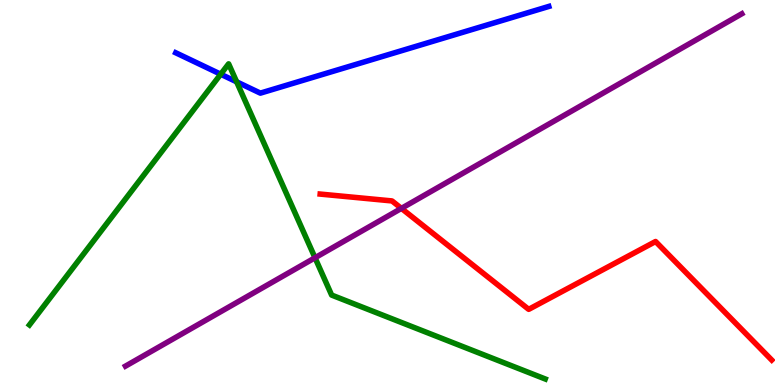[{'lines': ['blue', 'red'], 'intersections': []}, {'lines': ['green', 'red'], 'intersections': []}, {'lines': ['purple', 'red'], 'intersections': [{'x': 5.18, 'y': 4.59}]}, {'lines': ['blue', 'green'], 'intersections': [{'x': 2.85, 'y': 8.07}, {'x': 3.05, 'y': 7.87}]}, {'lines': ['blue', 'purple'], 'intersections': []}, {'lines': ['green', 'purple'], 'intersections': [{'x': 4.06, 'y': 3.3}]}]